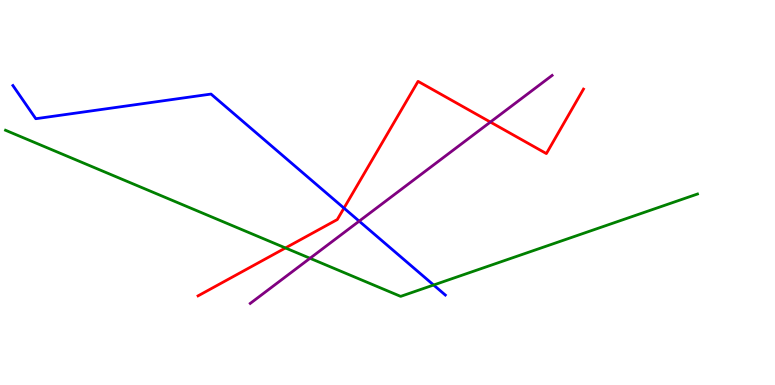[{'lines': ['blue', 'red'], 'intersections': [{'x': 4.44, 'y': 4.59}]}, {'lines': ['green', 'red'], 'intersections': [{'x': 3.68, 'y': 3.56}]}, {'lines': ['purple', 'red'], 'intersections': [{'x': 6.33, 'y': 6.83}]}, {'lines': ['blue', 'green'], 'intersections': [{'x': 5.6, 'y': 2.6}]}, {'lines': ['blue', 'purple'], 'intersections': [{'x': 4.63, 'y': 4.26}]}, {'lines': ['green', 'purple'], 'intersections': [{'x': 4.0, 'y': 3.29}]}]